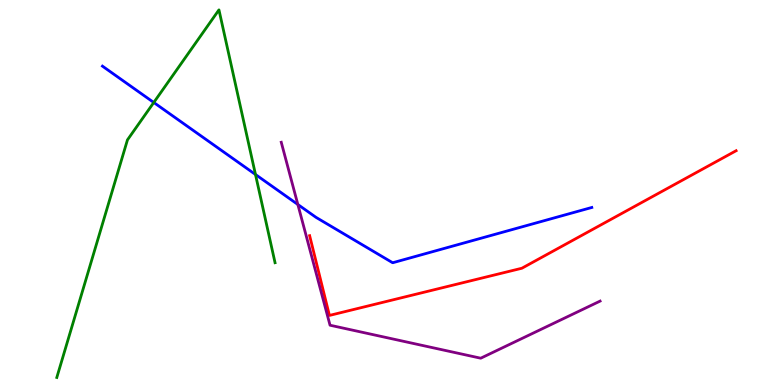[{'lines': ['blue', 'red'], 'intersections': []}, {'lines': ['green', 'red'], 'intersections': []}, {'lines': ['purple', 'red'], 'intersections': []}, {'lines': ['blue', 'green'], 'intersections': [{'x': 1.98, 'y': 7.34}, {'x': 3.3, 'y': 5.47}]}, {'lines': ['blue', 'purple'], 'intersections': [{'x': 3.84, 'y': 4.69}]}, {'lines': ['green', 'purple'], 'intersections': []}]